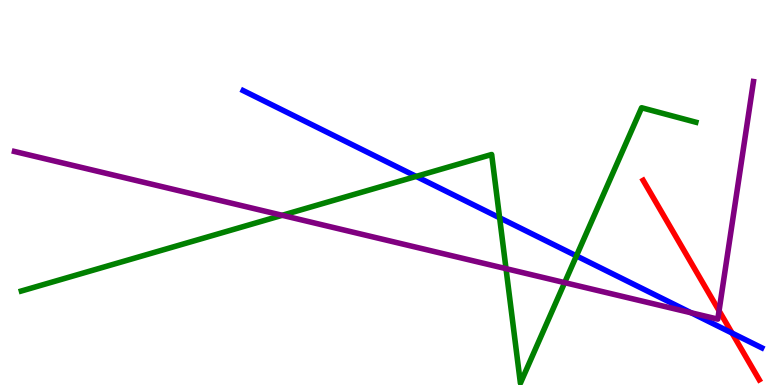[{'lines': ['blue', 'red'], 'intersections': [{'x': 9.45, 'y': 1.35}]}, {'lines': ['green', 'red'], 'intersections': []}, {'lines': ['purple', 'red'], 'intersections': [{'x': 9.28, 'y': 1.93}]}, {'lines': ['blue', 'green'], 'intersections': [{'x': 5.37, 'y': 5.42}, {'x': 6.45, 'y': 4.34}, {'x': 7.44, 'y': 3.35}]}, {'lines': ['blue', 'purple'], 'intersections': [{'x': 8.92, 'y': 1.88}]}, {'lines': ['green', 'purple'], 'intersections': [{'x': 3.64, 'y': 4.41}, {'x': 6.53, 'y': 3.02}, {'x': 7.29, 'y': 2.66}]}]